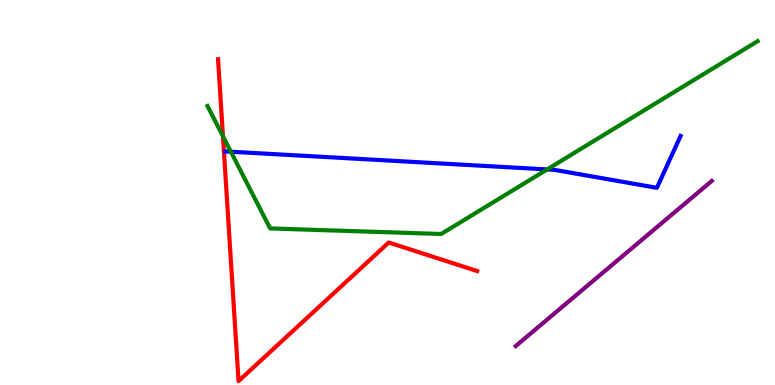[{'lines': ['blue', 'red'], 'intersections': []}, {'lines': ['green', 'red'], 'intersections': [{'x': 2.88, 'y': 6.46}]}, {'lines': ['purple', 'red'], 'intersections': []}, {'lines': ['blue', 'green'], 'intersections': [{'x': 2.98, 'y': 6.06}, {'x': 7.06, 'y': 5.6}]}, {'lines': ['blue', 'purple'], 'intersections': []}, {'lines': ['green', 'purple'], 'intersections': []}]